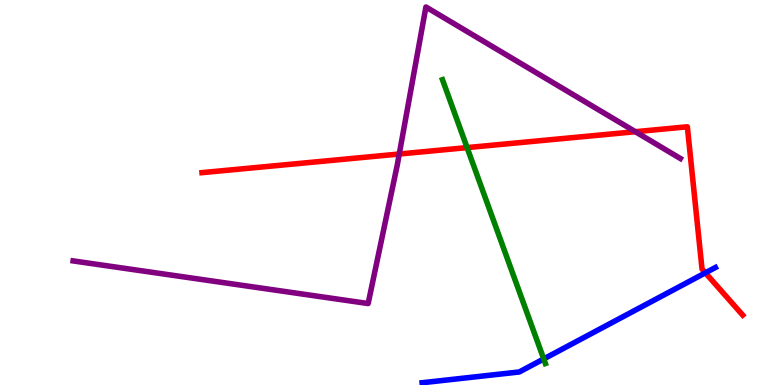[{'lines': ['blue', 'red'], 'intersections': [{'x': 9.1, 'y': 2.91}]}, {'lines': ['green', 'red'], 'intersections': [{'x': 6.03, 'y': 6.17}]}, {'lines': ['purple', 'red'], 'intersections': [{'x': 5.15, 'y': 6.0}, {'x': 8.2, 'y': 6.58}]}, {'lines': ['blue', 'green'], 'intersections': [{'x': 7.02, 'y': 0.677}]}, {'lines': ['blue', 'purple'], 'intersections': []}, {'lines': ['green', 'purple'], 'intersections': []}]